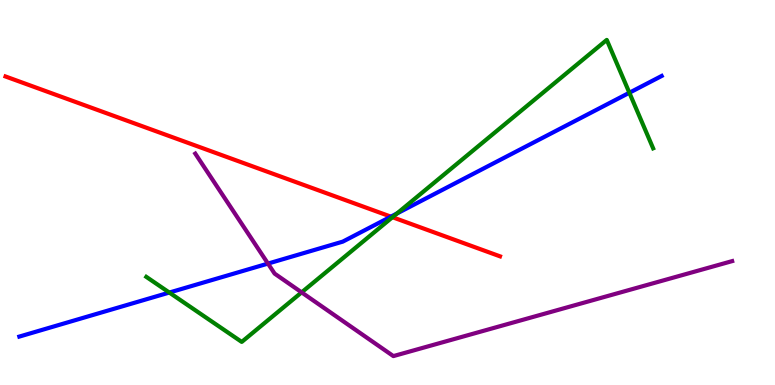[{'lines': ['blue', 'red'], 'intersections': [{'x': 5.04, 'y': 4.37}]}, {'lines': ['green', 'red'], 'intersections': [{'x': 5.06, 'y': 4.36}]}, {'lines': ['purple', 'red'], 'intersections': []}, {'lines': ['blue', 'green'], 'intersections': [{'x': 2.18, 'y': 2.4}, {'x': 5.12, 'y': 4.46}, {'x': 8.12, 'y': 7.59}]}, {'lines': ['blue', 'purple'], 'intersections': [{'x': 3.46, 'y': 3.15}]}, {'lines': ['green', 'purple'], 'intersections': [{'x': 3.89, 'y': 2.41}]}]